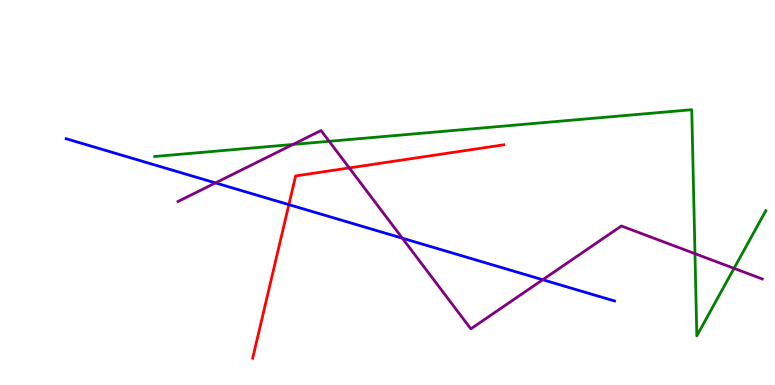[{'lines': ['blue', 'red'], 'intersections': [{'x': 3.73, 'y': 4.69}]}, {'lines': ['green', 'red'], 'intersections': []}, {'lines': ['purple', 'red'], 'intersections': [{'x': 4.51, 'y': 5.64}]}, {'lines': ['blue', 'green'], 'intersections': []}, {'lines': ['blue', 'purple'], 'intersections': [{'x': 2.78, 'y': 5.25}, {'x': 5.19, 'y': 3.81}, {'x': 7.0, 'y': 2.73}]}, {'lines': ['green', 'purple'], 'intersections': [{'x': 3.78, 'y': 6.25}, {'x': 4.25, 'y': 6.33}, {'x': 8.97, 'y': 3.41}, {'x': 9.47, 'y': 3.03}]}]